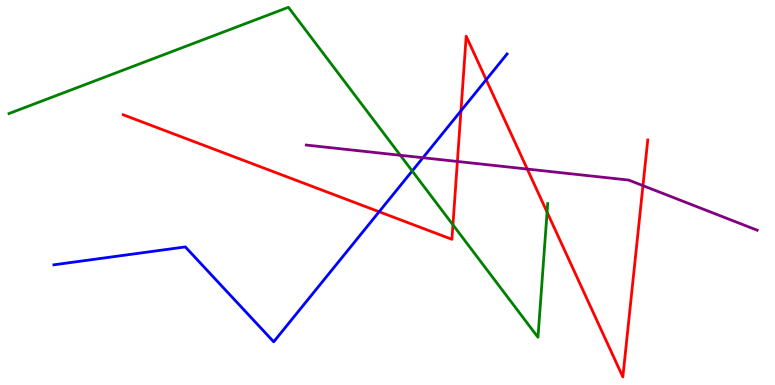[{'lines': ['blue', 'red'], 'intersections': [{'x': 4.89, 'y': 4.5}, {'x': 5.95, 'y': 7.12}, {'x': 6.27, 'y': 7.93}]}, {'lines': ['green', 'red'], 'intersections': [{'x': 5.84, 'y': 4.16}, {'x': 7.06, 'y': 4.49}]}, {'lines': ['purple', 'red'], 'intersections': [{'x': 5.9, 'y': 5.81}, {'x': 6.8, 'y': 5.61}, {'x': 8.3, 'y': 5.18}]}, {'lines': ['blue', 'green'], 'intersections': [{'x': 5.32, 'y': 5.56}]}, {'lines': ['blue', 'purple'], 'intersections': [{'x': 5.46, 'y': 5.9}]}, {'lines': ['green', 'purple'], 'intersections': [{'x': 5.17, 'y': 5.97}]}]